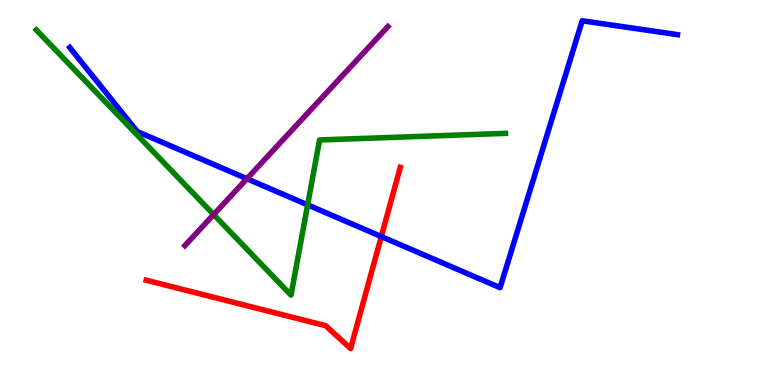[{'lines': ['blue', 'red'], 'intersections': [{'x': 4.92, 'y': 3.86}]}, {'lines': ['green', 'red'], 'intersections': []}, {'lines': ['purple', 'red'], 'intersections': []}, {'lines': ['blue', 'green'], 'intersections': [{'x': 3.97, 'y': 4.68}]}, {'lines': ['blue', 'purple'], 'intersections': [{'x': 3.19, 'y': 5.36}]}, {'lines': ['green', 'purple'], 'intersections': [{'x': 2.76, 'y': 4.43}]}]